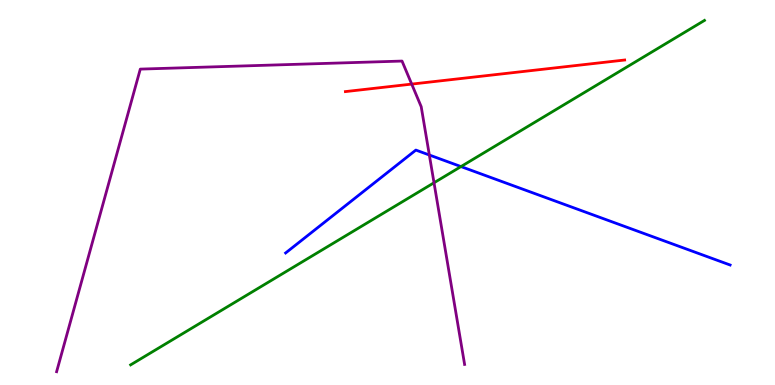[{'lines': ['blue', 'red'], 'intersections': []}, {'lines': ['green', 'red'], 'intersections': []}, {'lines': ['purple', 'red'], 'intersections': [{'x': 5.31, 'y': 7.82}]}, {'lines': ['blue', 'green'], 'intersections': [{'x': 5.95, 'y': 5.67}]}, {'lines': ['blue', 'purple'], 'intersections': [{'x': 5.54, 'y': 5.97}]}, {'lines': ['green', 'purple'], 'intersections': [{'x': 5.6, 'y': 5.25}]}]